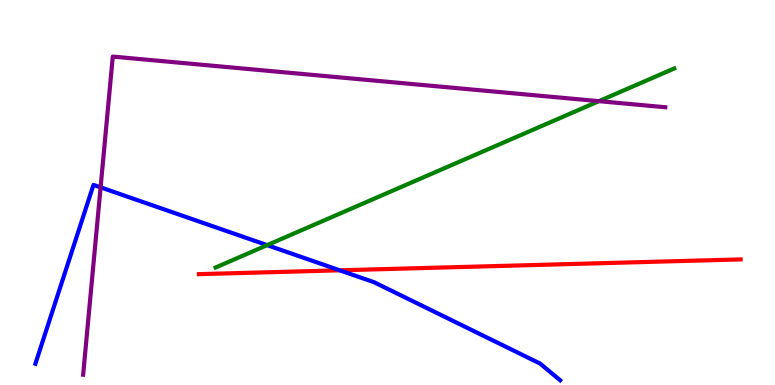[{'lines': ['blue', 'red'], 'intersections': [{'x': 4.38, 'y': 2.98}]}, {'lines': ['green', 'red'], 'intersections': []}, {'lines': ['purple', 'red'], 'intersections': []}, {'lines': ['blue', 'green'], 'intersections': [{'x': 3.45, 'y': 3.63}]}, {'lines': ['blue', 'purple'], 'intersections': [{'x': 1.3, 'y': 5.13}]}, {'lines': ['green', 'purple'], 'intersections': [{'x': 7.73, 'y': 7.37}]}]